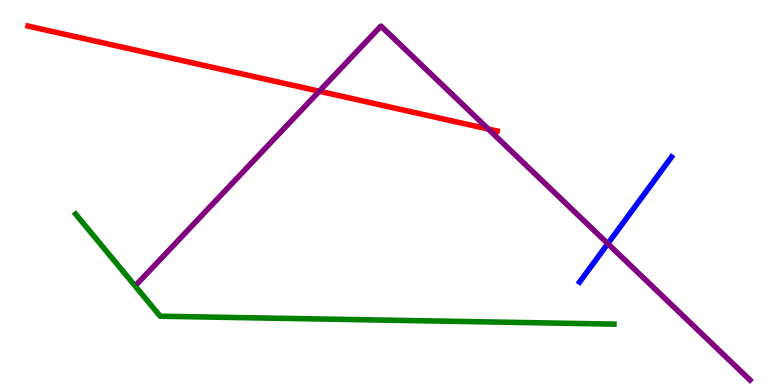[{'lines': ['blue', 'red'], 'intersections': []}, {'lines': ['green', 'red'], 'intersections': []}, {'lines': ['purple', 'red'], 'intersections': [{'x': 4.12, 'y': 7.63}, {'x': 6.3, 'y': 6.65}]}, {'lines': ['blue', 'green'], 'intersections': []}, {'lines': ['blue', 'purple'], 'intersections': [{'x': 7.84, 'y': 3.67}]}, {'lines': ['green', 'purple'], 'intersections': []}]